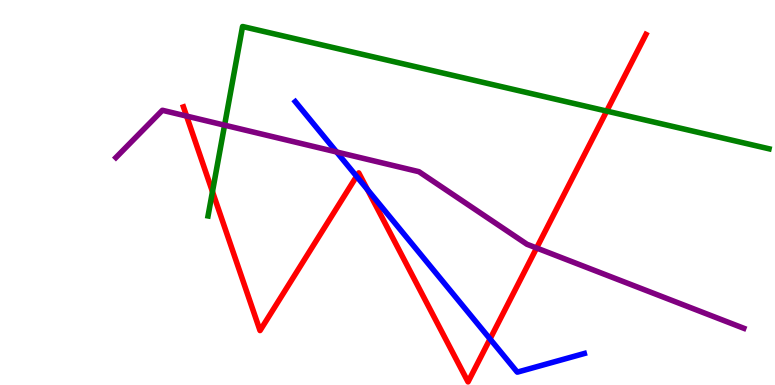[{'lines': ['blue', 'red'], 'intersections': [{'x': 4.6, 'y': 5.42}, {'x': 4.74, 'y': 5.07}, {'x': 6.32, 'y': 1.2}]}, {'lines': ['green', 'red'], 'intersections': [{'x': 2.74, 'y': 5.02}, {'x': 7.83, 'y': 7.11}]}, {'lines': ['purple', 'red'], 'intersections': [{'x': 2.41, 'y': 6.98}, {'x': 6.92, 'y': 3.56}]}, {'lines': ['blue', 'green'], 'intersections': []}, {'lines': ['blue', 'purple'], 'intersections': [{'x': 4.34, 'y': 6.05}]}, {'lines': ['green', 'purple'], 'intersections': [{'x': 2.9, 'y': 6.75}]}]